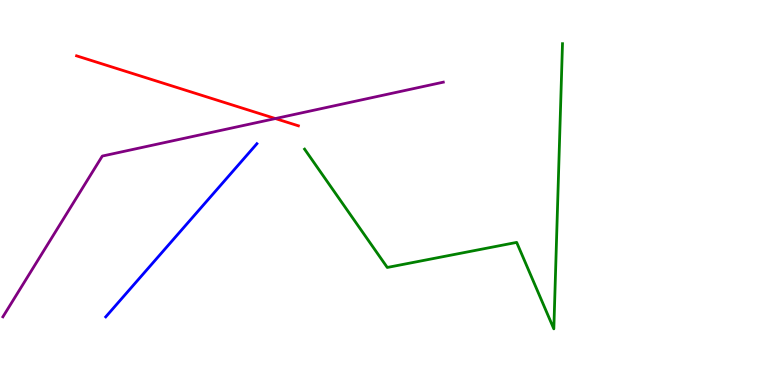[{'lines': ['blue', 'red'], 'intersections': []}, {'lines': ['green', 'red'], 'intersections': []}, {'lines': ['purple', 'red'], 'intersections': [{'x': 3.55, 'y': 6.92}]}, {'lines': ['blue', 'green'], 'intersections': []}, {'lines': ['blue', 'purple'], 'intersections': []}, {'lines': ['green', 'purple'], 'intersections': []}]